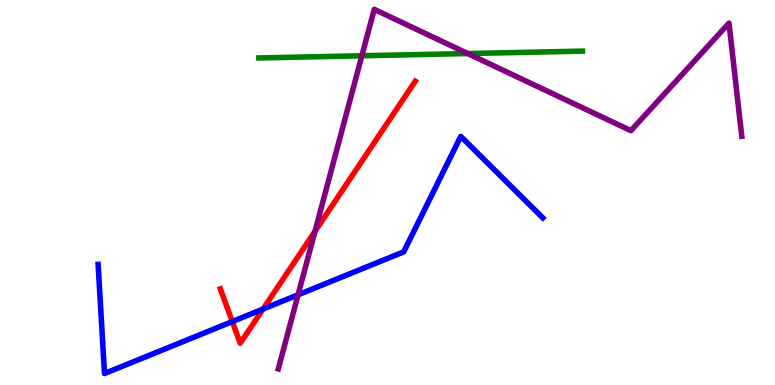[{'lines': ['blue', 'red'], 'intersections': [{'x': 3.0, 'y': 1.65}, {'x': 3.39, 'y': 1.97}]}, {'lines': ['green', 'red'], 'intersections': []}, {'lines': ['purple', 'red'], 'intersections': [{'x': 4.06, 'y': 3.99}]}, {'lines': ['blue', 'green'], 'intersections': []}, {'lines': ['blue', 'purple'], 'intersections': [{'x': 3.85, 'y': 2.34}]}, {'lines': ['green', 'purple'], 'intersections': [{'x': 4.67, 'y': 8.55}, {'x': 6.04, 'y': 8.61}]}]